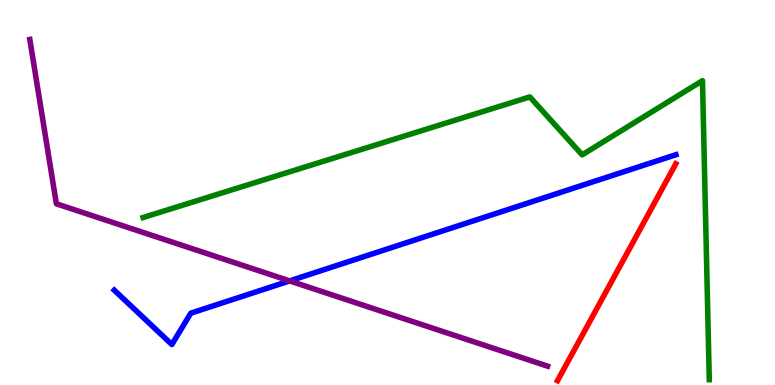[{'lines': ['blue', 'red'], 'intersections': []}, {'lines': ['green', 'red'], 'intersections': []}, {'lines': ['purple', 'red'], 'intersections': []}, {'lines': ['blue', 'green'], 'intersections': []}, {'lines': ['blue', 'purple'], 'intersections': [{'x': 3.74, 'y': 2.7}]}, {'lines': ['green', 'purple'], 'intersections': []}]